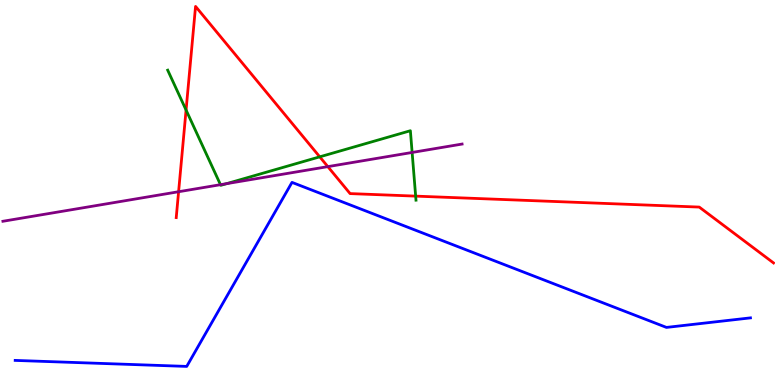[{'lines': ['blue', 'red'], 'intersections': []}, {'lines': ['green', 'red'], 'intersections': [{'x': 2.4, 'y': 7.14}, {'x': 4.13, 'y': 5.93}, {'x': 5.36, 'y': 4.91}]}, {'lines': ['purple', 'red'], 'intersections': [{'x': 2.3, 'y': 5.02}, {'x': 4.23, 'y': 5.67}]}, {'lines': ['blue', 'green'], 'intersections': []}, {'lines': ['blue', 'purple'], 'intersections': []}, {'lines': ['green', 'purple'], 'intersections': [{'x': 2.84, 'y': 5.2}, {'x': 2.92, 'y': 5.23}, {'x': 5.32, 'y': 6.04}]}]